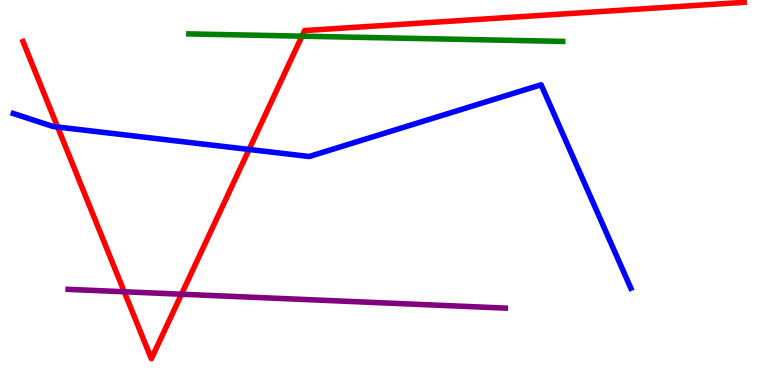[{'lines': ['blue', 'red'], 'intersections': [{'x': 0.743, 'y': 6.7}, {'x': 3.21, 'y': 6.12}]}, {'lines': ['green', 'red'], 'intersections': [{'x': 3.9, 'y': 9.06}]}, {'lines': ['purple', 'red'], 'intersections': [{'x': 1.6, 'y': 2.42}, {'x': 2.34, 'y': 2.36}]}, {'lines': ['blue', 'green'], 'intersections': []}, {'lines': ['blue', 'purple'], 'intersections': []}, {'lines': ['green', 'purple'], 'intersections': []}]